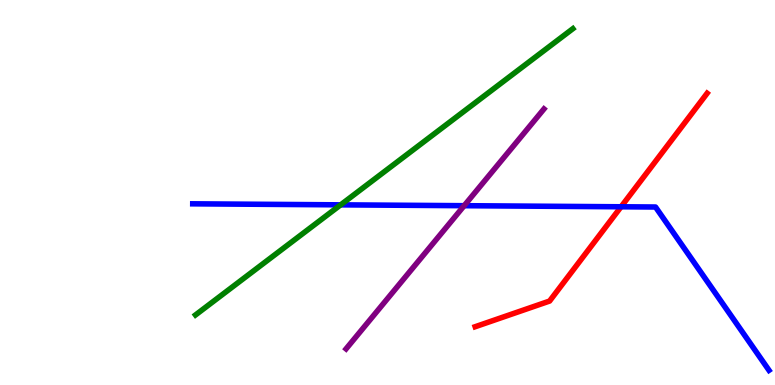[{'lines': ['blue', 'red'], 'intersections': [{'x': 8.01, 'y': 4.63}]}, {'lines': ['green', 'red'], 'intersections': []}, {'lines': ['purple', 'red'], 'intersections': []}, {'lines': ['blue', 'green'], 'intersections': [{'x': 4.4, 'y': 4.68}]}, {'lines': ['blue', 'purple'], 'intersections': [{'x': 5.99, 'y': 4.66}]}, {'lines': ['green', 'purple'], 'intersections': []}]